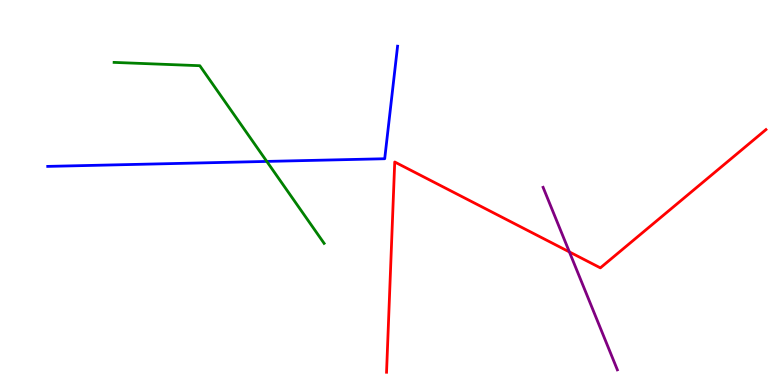[{'lines': ['blue', 'red'], 'intersections': []}, {'lines': ['green', 'red'], 'intersections': []}, {'lines': ['purple', 'red'], 'intersections': [{'x': 7.35, 'y': 3.46}]}, {'lines': ['blue', 'green'], 'intersections': [{'x': 3.44, 'y': 5.81}]}, {'lines': ['blue', 'purple'], 'intersections': []}, {'lines': ['green', 'purple'], 'intersections': []}]